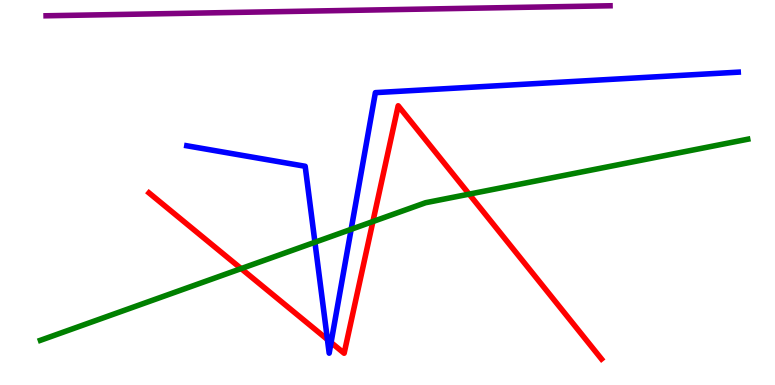[{'lines': ['blue', 'red'], 'intersections': [{'x': 4.22, 'y': 1.18}, {'x': 4.27, 'y': 1.1}]}, {'lines': ['green', 'red'], 'intersections': [{'x': 3.11, 'y': 3.02}, {'x': 4.81, 'y': 4.25}, {'x': 6.05, 'y': 4.96}]}, {'lines': ['purple', 'red'], 'intersections': []}, {'lines': ['blue', 'green'], 'intersections': [{'x': 4.06, 'y': 3.71}, {'x': 4.53, 'y': 4.04}]}, {'lines': ['blue', 'purple'], 'intersections': []}, {'lines': ['green', 'purple'], 'intersections': []}]